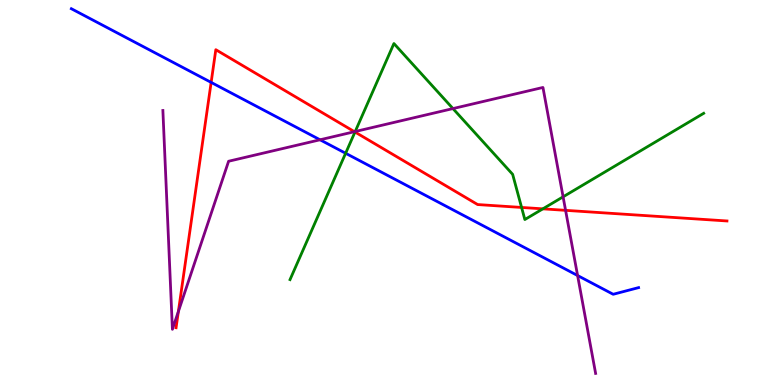[{'lines': ['blue', 'red'], 'intersections': [{'x': 2.72, 'y': 7.86}]}, {'lines': ['green', 'red'], 'intersections': [{'x': 4.58, 'y': 6.57}, {'x': 6.73, 'y': 4.61}, {'x': 7.0, 'y': 4.58}]}, {'lines': ['purple', 'red'], 'intersections': [{'x': 2.3, 'y': 1.91}, {'x': 4.57, 'y': 6.58}, {'x': 7.3, 'y': 4.54}]}, {'lines': ['blue', 'green'], 'intersections': [{'x': 4.46, 'y': 6.02}]}, {'lines': ['blue', 'purple'], 'intersections': [{'x': 4.13, 'y': 6.37}, {'x': 7.45, 'y': 2.84}]}, {'lines': ['green', 'purple'], 'intersections': [{'x': 4.58, 'y': 6.58}, {'x': 5.84, 'y': 7.18}, {'x': 7.27, 'y': 4.89}]}]